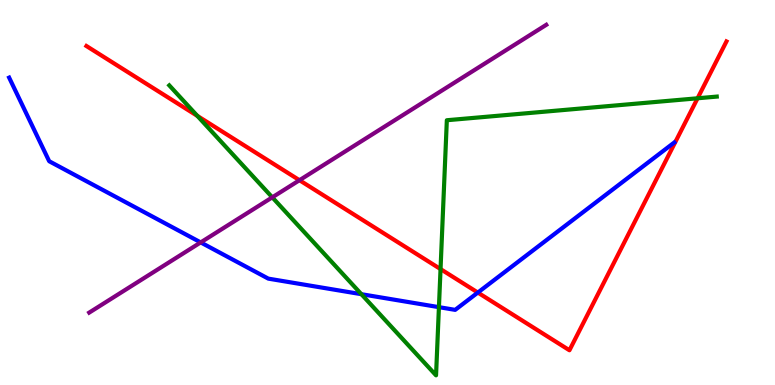[{'lines': ['blue', 'red'], 'intersections': [{'x': 6.17, 'y': 2.4}]}, {'lines': ['green', 'red'], 'intersections': [{'x': 2.55, 'y': 6.99}, {'x': 5.68, 'y': 3.01}, {'x': 9.0, 'y': 7.45}]}, {'lines': ['purple', 'red'], 'intersections': [{'x': 3.86, 'y': 5.32}]}, {'lines': ['blue', 'green'], 'intersections': [{'x': 4.66, 'y': 2.36}, {'x': 5.66, 'y': 2.02}]}, {'lines': ['blue', 'purple'], 'intersections': [{'x': 2.59, 'y': 3.7}]}, {'lines': ['green', 'purple'], 'intersections': [{'x': 3.51, 'y': 4.87}]}]